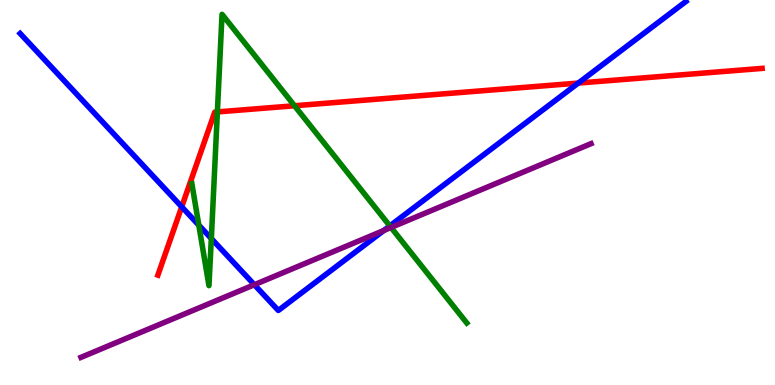[{'lines': ['blue', 'red'], 'intersections': [{'x': 2.34, 'y': 4.63}, {'x': 7.46, 'y': 7.84}]}, {'lines': ['green', 'red'], 'intersections': [{'x': 2.8, 'y': 7.09}, {'x': 3.8, 'y': 7.25}]}, {'lines': ['purple', 'red'], 'intersections': []}, {'lines': ['blue', 'green'], 'intersections': [{'x': 2.57, 'y': 4.15}, {'x': 2.73, 'y': 3.8}, {'x': 5.03, 'y': 4.13}]}, {'lines': ['blue', 'purple'], 'intersections': [{'x': 3.28, 'y': 2.6}, {'x': 4.95, 'y': 4.01}]}, {'lines': ['green', 'purple'], 'intersections': [{'x': 5.05, 'y': 4.09}]}]